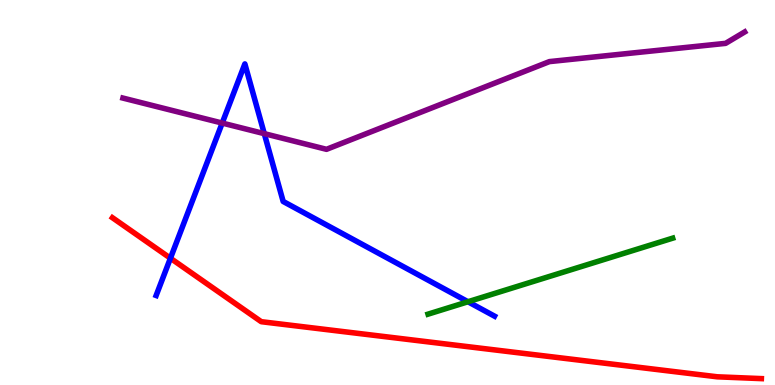[{'lines': ['blue', 'red'], 'intersections': [{'x': 2.2, 'y': 3.29}]}, {'lines': ['green', 'red'], 'intersections': []}, {'lines': ['purple', 'red'], 'intersections': []}, {'lines': ['blue', 'green'], 'intersections': [{'x': 6.04, 'y': 2.16}]}, {'lines': ['blue', 'purple'], 'intersections': [{'x': 2.87, 'y': 6.8}, {'x': 3.41, 'y': 6.53}]}, {'lines': ['green', 'purple'], 'intersections': []}]